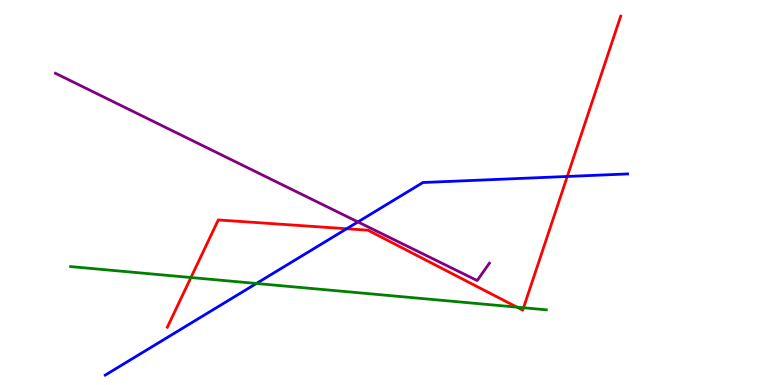[{'lines': ['blue', 'red'], 'intersections': [{'x': 4.47, 'y': 4.06}, {'x': 7.32, 'y': 5.42}]}, {'lines': ['green', 'red'], 'intersections': [{'x': 2.46, 'y': 2.79}, {'x': 6.67, 'y': 2.02}, {'x': 6.76, 'y': 2.01}]}, {'lines': ['purple', 'red'], 'intersections': []}, {'lines': ['blue', 'green'], 'intersections': [{'x': 3.31, 'y': 2.64}]}, {'lines': ['blue', 'purple'], 'intersections': [{'x': 4.62, 'y': 4.24}]}, {'lines': ['green', 'purple'], 'intersections': []}]